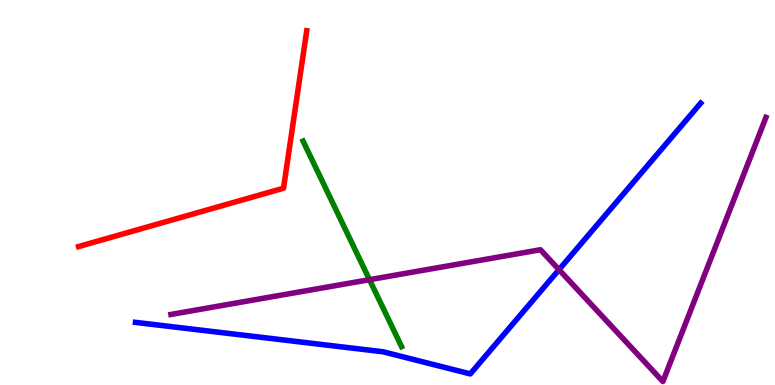[{'lines': ['blue', 'red'], 'intersections': []}, {'lines': ['green', 'red'], 'intersections': []}, {'lines': ['purple', 'red'], 'intersections': []}, {'lines': ['blue', 'green'], 'intersections': []}, {'lines': ['blue', 'purple'], 'intersections': [{'x': 7.21, 'y': 3.0}]}, {'lines': ['green', 'purple'], 'intersections': [{'x': 4.77, 'y': 2.74}]}]